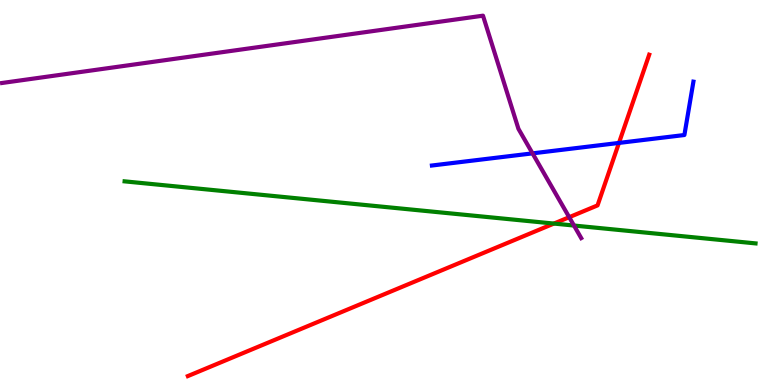[{'lines': ['blue', 'red'], 'intersections': [{'x': 7.99, 'y': 6.29}]}, {'lines': ['green', 'red'], 'intersections': [{'x': 7.15, 'y': 4.19}]}, {'lines': ['purple', 'red'], 'intersections': [{'x': 7.34, 'y': 4.36}]}, {'lines': ['blue', 'green'], 'intersections': []}, {'lines': ['blue', 'purple'], 'intersections': [{'x': 6.87, 'y': 6.02}]}, {'lines': ['green', 'purple'], 'intersections': [{'x': 7.41, 'y': 4.14}]}]